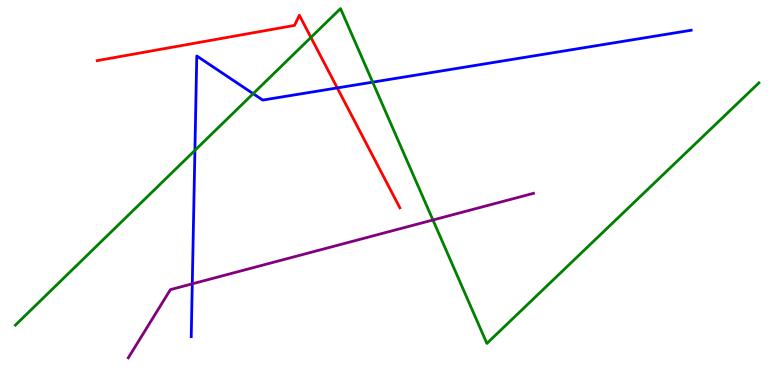[{'lines': ['blue', 'red'], 'intersections': [{'x': 4.35, 'y': 7.72}]}, {'lines': ['green', 'red'], 'intersections': [{'x': 4.01, 'y': 9.03}]}, {'lines': ['purple', 'red'], 'intersections': []}, {'lines': ['blue', 'green'], 'intersections': [{'x': 2.51, 'y': 6.09}, {'x': 3.27, 'y': 7.57}, {'x': 4.81, 'y': 7.87}]}, {'lines': ['blue', 'purple'], 'intersections': [{'x': 2.48, 'y': 2.63}]}, {'lines': ['green', 'purple'], 'intersections': [{'x': 5.59, 'y': 4.29}]}]